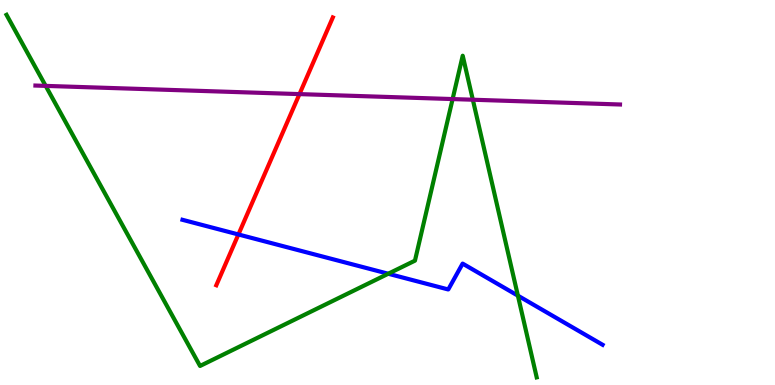[{'lines': ['blue', 'red'], 'intersections': [{'x': 3.08, 'y': 3.91}]}, {'lines': ['green', 'red'], 'intersections': []}, {'lines': ['purple', 'red'], 'intersections': [{'x': 3.86, 'y': 7.56}]}, {'lines': ['blue', 'green'], 'intersections': [{'x': 5.01, 'y': 2.89}, {'x': 6.68, 'y': 2.32}]}, {'lines': ['blue', 'purple'], 'intersections': []}, {'lines': ['green', 'purple'], 'intersections': [{'x': 0.589, 'y': 7.77}, {'x': 5.84, 'y': 7.43}, {'x': 6.1, 'y': 7.41}]}]